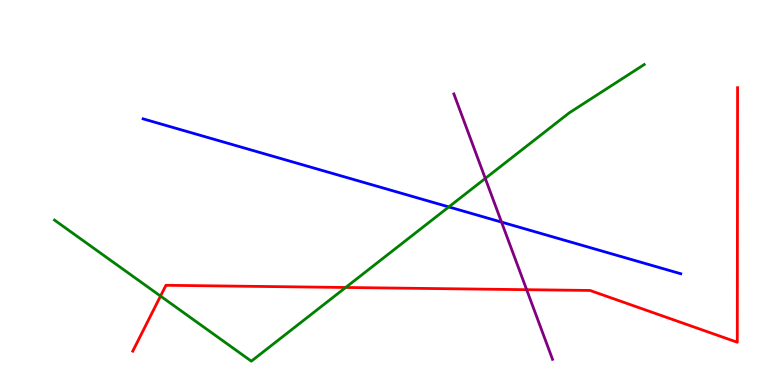[{'lines': ['blue', 'red'], 'intersections': []}, {'lines': ['green', 'red'], 'intersections': [{'x': 2.07, 'y': 2.31}, {'x': 4.46, 'y': 2.53}]}, {'lines': ['purple', 'red'], 'intersections': [{'x': 6.8, 'y': 2.48}]}, {'lines': ['blue', 'green'], 'intersections': [{'x': 5.79, 'y': 4.63}]}, {'lines': ['blue', 'purple'], 'intersections': [{'x': 6.47, 'y': 4.23}]}, {'lines': ['green', 'purple'], 'intersections': [{'x': 6.26, 'y': 5.37}]}]